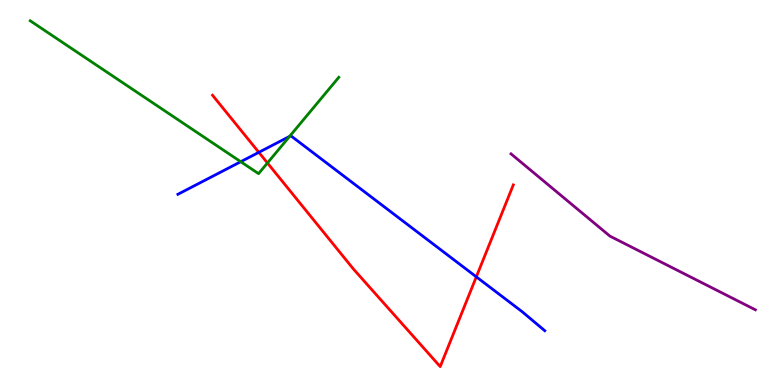[{'lines': ['blue', 'red'], 'intersections': [{'x': 3.34, 'y': 6.04}, {'x': 6.15, 'y': 2.81}]}, {'lines': ['green', 'red'], 'intersections': [{'x': 3.45, 'y': 5.77}]}, {'lines': ['purple', 'red'], 'intersections': []}, {'lines': ['blue', 'green'], 'intersections': [{'x': 3.11, 'y': 5.8}, {'x': 3.74, 'y': 6.46}]}, {'lines': ['blue', 'purple'], 'intersections': []}, {'lines': ['green', 'purple'], 'intersections': []}]